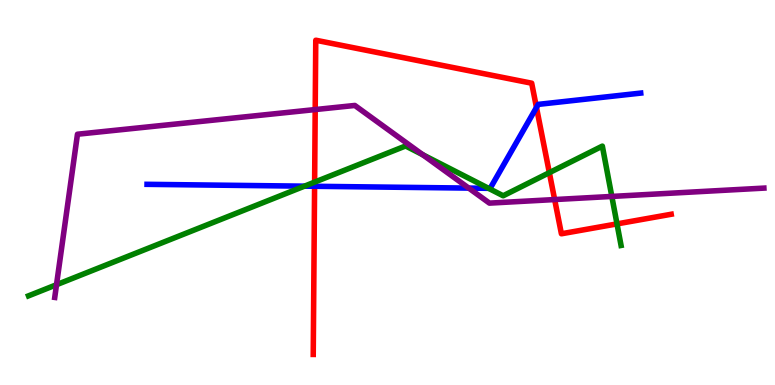[{'lines': ['blue', 'red'], 'intersections': [{'x': 4.06, 'y': 5.16}, {'x': 6.92, 'y': 7.21}]}, {'lines': ['green', 'red'], 'intersections': [{'x': 4.06, 'y': 5.27}, {'x': 7.09, 'y': 5.52}, {'x': 7.96, 'y': 4.18}]}, {'lines': ['purple', 'red'], 'intersections': [{'x': 4.07, 'y': 7.15}, {'x': 7.16, 'y': 4.82}]}, {'lines': ['blue', 'green'], 'intersections': [{'x': 3.93, 'y': 5.16}, {'x': 6.3, 'y': 5.11}]}, {'lines': ['blue', 'purple'], 'intersections': [{'x': 6.05, 'y': 5.11}]}, {'lines': ['green', 'purple'], 'intersections': [{'x': 0.729, 'y': 2.6}, {'x': 5.45, 'y': 5.98}, {'x': 7.89, 'y': 4.9}]}]